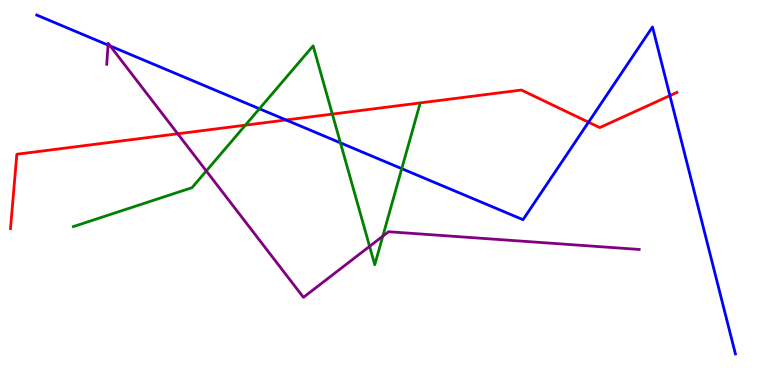[{'lines': ['blue', 'red'], 'intersections': [{'x': 3.69, 'y': 6.88}, {'x': 7.59, 'y': 6.83}, {'x': 8.64, 'y': 7.52}]}, {'lines': ['green', 'red'], 'intersections': [{'x': 3.17, 'y': 6.75}, {'x': 4.29, 'y': 7.04}]}, {'lines': ['purple', 'red'], 'intersections': [{'x': 2.29, 'y': 6.53}]}, {'lines': ['blue', 'green'], 'intersections': [{'x': 3.35, 'y': 7.18}, {'x': 4.39, 'y': 6.29}, {'x': 5.18, 'y': 5.62}]}, {'lines': ['blue', 'purple'], 'intersections': [{'x': 1.39, 'y': 8.83}, {'x': 1.42, 'y': 8.81}]}, {'lines': ['green', 'purple'], 'intersections': [{'x': 2.66, 'y': 5.56}, {'x': 4.77, 'y': 3.6}, {'x': 4.94, 'y': 3.87}]}]